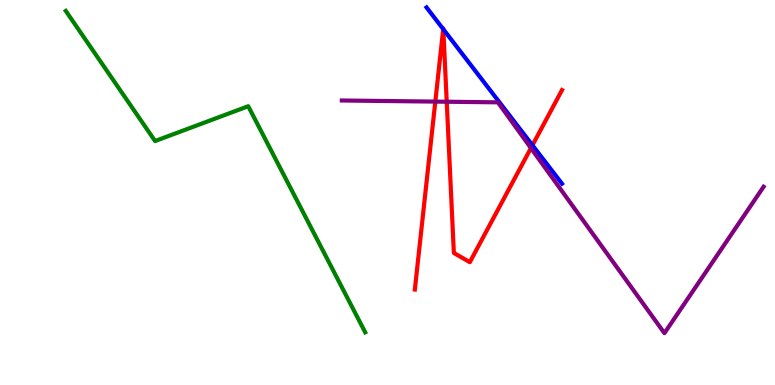[{'lines': ['blue', 'red'], 'intersections': [{'x': 5.72, 'y': 9.24}, {'x': 5.72, 'y': 9.24}, {'x': 6.87, 'y': 6.23}]}, {'lines': ['green', 'red'], 'intersections': []}, {'lines': ['purple', 'red'], 'intersections': [{'x': 5.62, 'y': 7.36}, {'x': 5.76, 'y': 7.36}, {'x': 6.85, 'y': 6.15}]}, {'lines': ['blue', 'green'], 'intersections': []}, {'lines': ['blue', 'purple'], 'intersections': []}, {'lines': ['green', 'purple'], 'intersections': []}]